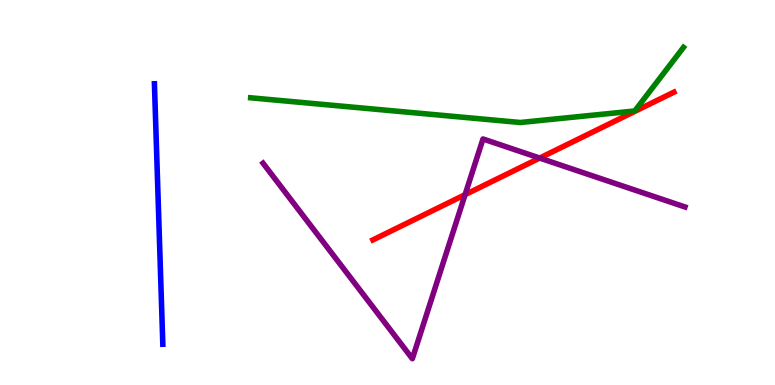[{'lines': ['blue', 'red'], 'intersections': []}, {'lines': ['green', 'red'], 'intersections': []}, {'lines': ['purple', 'red'], 'intersections': [{'x': 6.0, 'y': 4.94}, {'x': 6.96, 'y': 5.89}]}, {'lines': ['blue', 'green'], 'intersections': []}, {'lines': ['blue', 'purple'], 'intersections': []}, {'lines': ['green', 'purple'], 'intersections': []}]